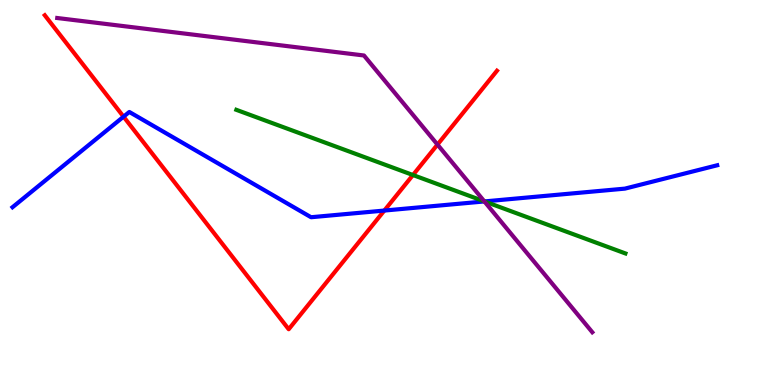[{'lines': ['blue', 'red'], 'intersections': [{'x': 1.59, 'y': 6.97}, {'x': 4.96, 'y': 4.53}]}, {'lines': ['green', 'red'], 'intersections': [{'x': 5.33, 'y': 5.45}]}, {'lines': ['purple', 'red'], 'intersections': [{'x': 5.64, 'y': 6.24}]}, {'lines': ['blue', 'green'], 'intersections': [{'x': 6.25, 'y': 4.77}]}, {'lines': ['blue', 'purple'], 'intersections': [{'x': 6.25, 'y': 4.77}]}, {'lines': ['green', 'purple'], 'intersections': [{'x': 6.25, 'y': 4.77}]}]